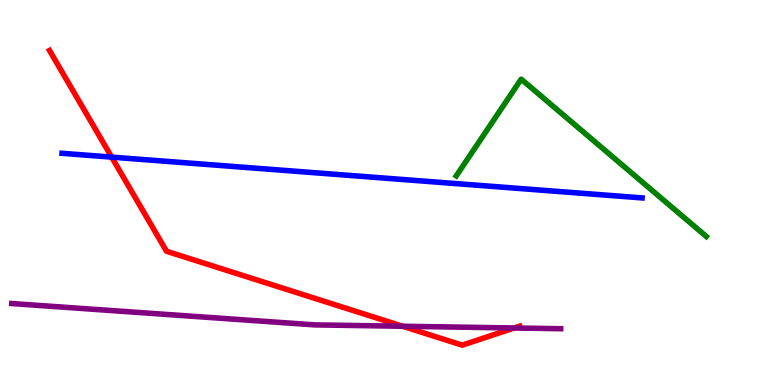[{'lines': ['blue', 'red'], 'intersections': [{'x': 1.44, 'y': 5.92}]}, {'lines': ['green', 'red'], 'intersections': []}, {'lines': ['purple', 'red'], 'intersections': [{'x': 5.2, 'y': 1.53}, {'x': 6.63, 'y': 1.48}]}, {'lines': ['blue', 'green'], 'intersections': []}, {'lines': ['blue', 'purple'], 'intersections': []}, {'lines': ['green', 'purple'], 'intersections': []}]